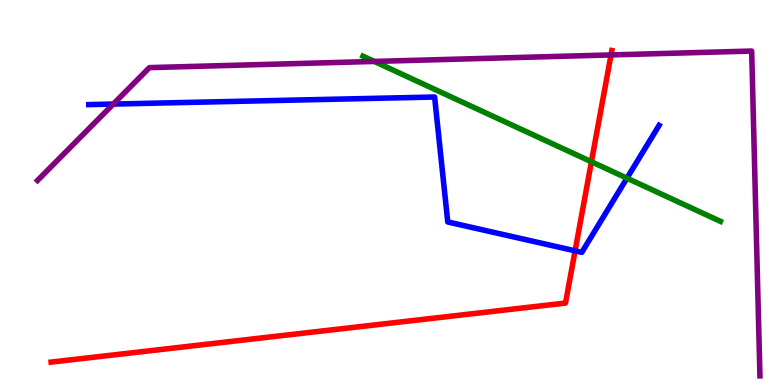[{'lines': ['blue', 'red'], 'intersections': [{'x': 7.42, 'y': 3.49}]}, {'lines': ['green', 'red'], 'intersections': [{'x': 7.63, 'y': 5.8}]}, {'lines': ['purple', 'red'], 'intersections': [{'x': 7.88, 'y': 8.57}]}, {'lines': ['blue', 'green'], 'intersections': [{'x': 8.09, 'y': 5.37}]}, {'lines': ['blue', 'purple'], 'intersections': [{'x': 1.46, 'y': 7.3}]}, {'lines': ['green', 'purple'], 'intersections': [{'x': 4.83, 'y': 8.4}]}]